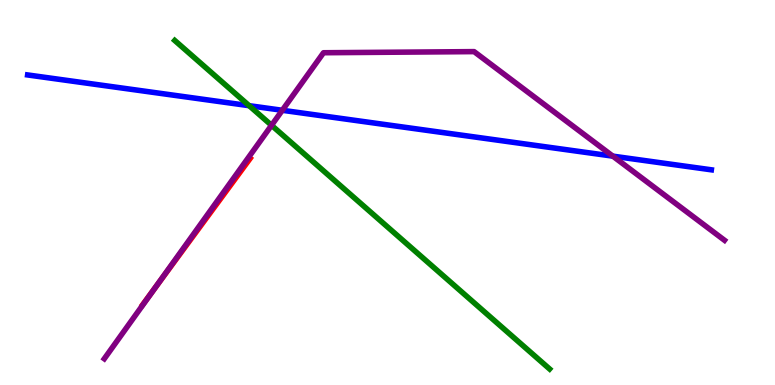[{'lines': ['blue', 'red'], 'intersections': []}, {'lines': ['green', 'red'], 'intersections': []}, {'lines': ['purple', 'red'], 'intersections': [{'x': 2.0, 'y': 2.52}]}, {'lines': ['blue', 'green'], 'intersections': [{'x': 3.21, 'y': 7.25}]}, {'lines': ['blue', 'purple'], 'intersections': [{'x': 3.64, 'y': 7.14}, {'x': 7.91, 'y': 5.94}]}, {'lines': ['green', 'purple'], 'intersections': [{'x': 3.5, 'y': 6.75}]}]